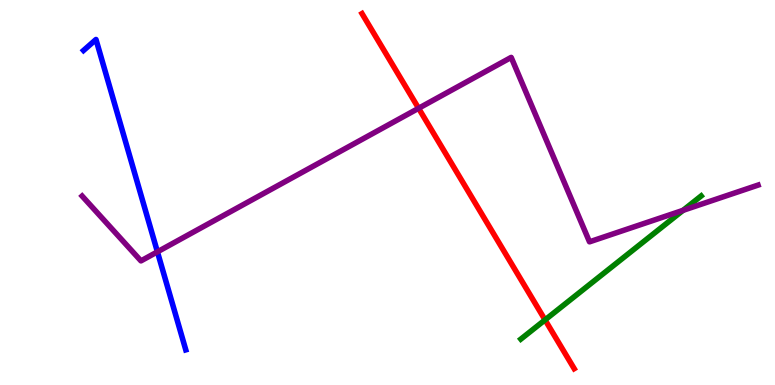[{'lines': ['blue', 'red'], 'intersections': []}, {'lines': ['green', 'red'], 'intersections': [{'x': 7.03, 'y': 1.69}]}, {'lines': ['purple', 'red'], 'intersections': [{'x': 5.4, 'y': 7.19}]}, {'lines': ['blue', 'green'], 'intersections': []}, {'lines': ['blue', 'purple'], 'intersections': [{'x': 2.03, 'y': 3.46}]}, {'lines': ['green', 'purple'], 'intersections': [{'x': 8.81, 'y': 4.54}]}]